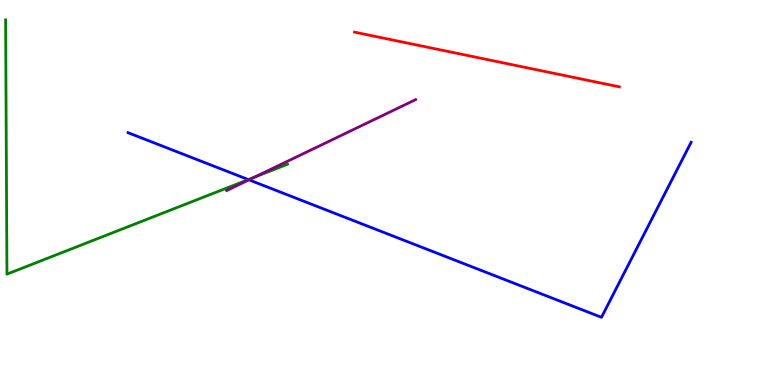[{'lines': ['blue', 'red'], 'intersections': []}, {'lines': ['green', 'red'], 'intersections': []}, {'lines': ['purple', 'red'], 'intersections': []}, {'lines': ['blue', 'green'], 'intersections': [{'x': 3.2, 'y': 5.34}]}, {'lines': ['blue', 'purple'], 'intersections': [{'x': 3.21, 'y': 5.33}]}, {'lines': ['green', 'purple'], 'intersections': [{'x': 3.28, 'y': 5.39}]}]